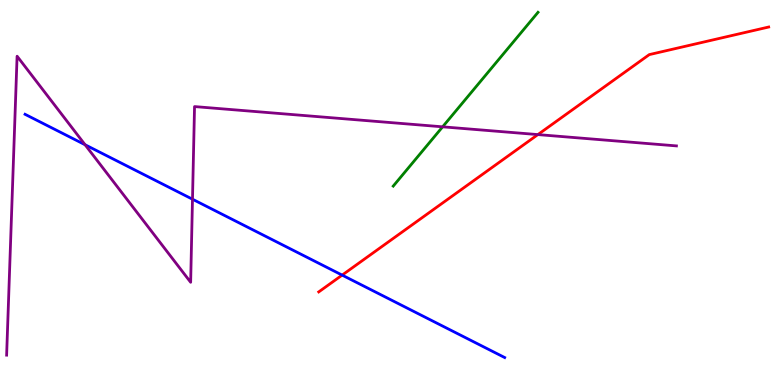[{'lines': ['blue', 'red'], 'intersections': [{'x': 4.41, 'y': 2.85}]}, {'lines': ['green', 'red'], 'intersections': []}, {'lines': ['purple', 'red'], 'intersections': [{'x': 6.94, 'y': 6.5}]}, {'lines': ['blue', 'green'], 'intersections': []}, {'lines': ['blue', 'purple'], 'intersections': [{'x': 1.1, 'y': 6.24}, {'x': 2.48, 'y': 4.83}]}, {'lines': ['green', 'purple'], 'intersections': [{'x': 5.71, 'y': 6.71}]}]